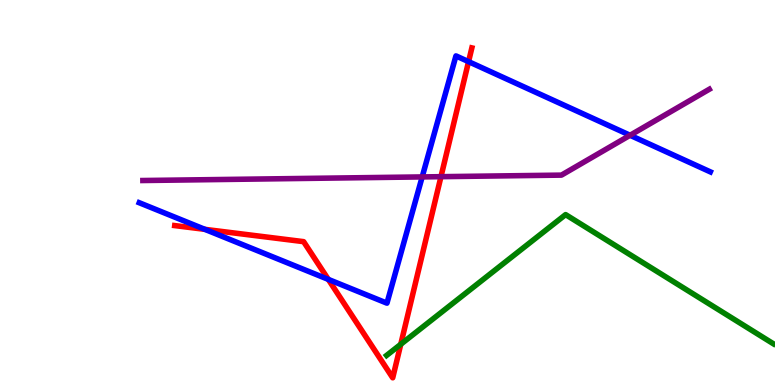[{'lines': ['blue', 'red'], 'intersections': [{'x': 2.64, 'y': 4.04}, {'x': 4.24, 'y': 2.74}, {'x': 6.05, 'y': 8.4}]}, {'lines': ['green', 'red'], 'intersections': [{'x': 5.17, 'y': 1.06}]}, {'lines': ['purple', 'red'], 'intersections': [{'x': 5.69, 'y': 5.41}]}, {'lines': ['blue', 'green'], 'intersections': []}, {'lines': ['blue', 'purple'], 'intersections': [{'x': 5.45, 'y': 5.4}, {'x': 8.13, 'y': 6.49}]}, {'lines': ['green', 'purple'], 'intersections': []}]